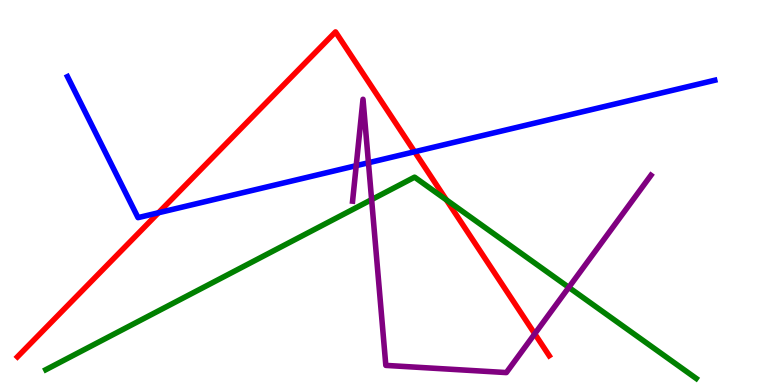[{'lines': ['blue', 'red'], 'intersections': [{'x': 2.04, 'y': 4.47}, {'x': 5.35, 'y': 6.06}]}, {'lines': ['green', 'red'], 'intersections': [{'x': 5.76, 'y': 4.81}]}, {'lines': ['purple', 'red'], 'intersections': [{'x': 6.9, 'y': 1.33}]}, {'lines': ['blue', 'green'], 'intersections': []}, {'lines': ['blue', 'purple'], 'intersections': [{'x': 4.6, 'y': 5.7}, {'x': 4.75, 'y': 5.77}]}, {'lines': ['green', 'purple'], 'intersections': [{'x': 4.79, 'y': 4.82}, {'x': 7.34, 'y': 2.54}]}]